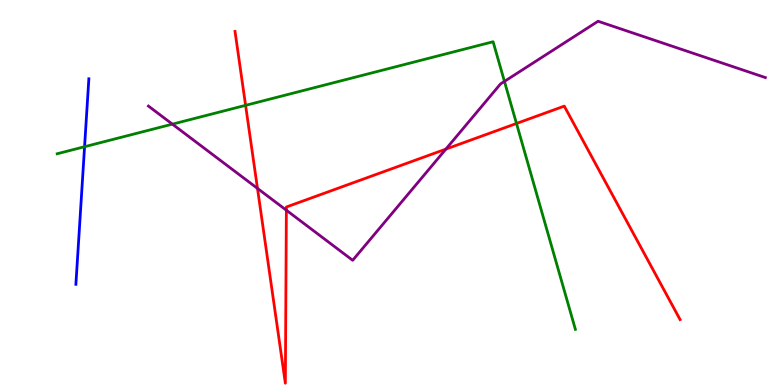[{'lines': ['blue', 'red'], 'intersections': []}, {'lines': ['green', 'red'], 'intersections': [{'x': 3.17, 'y': 7.26}, {'x': 6.66, 'y': 6.79}]}, {'lines': ['purple', 'red'], 'intersections': [{'x': 3.32, 'y': 5.11}, {'x': 3.7, 'y': 4.54}, {'x': 5.75, 'y': 6.13}]}, {'lines': ['blue', 'green'], 'intersections': [{'x': 1.09, 'y': 6.19}]}, {'lines': ['blue', 'purple'], 'intersections': []}, {'lines': ['green', 'purple'], 'intersections': [{'x': 2.22, 'y': 6.78}, {'x': 6.51, 'y': 7.89}]}]